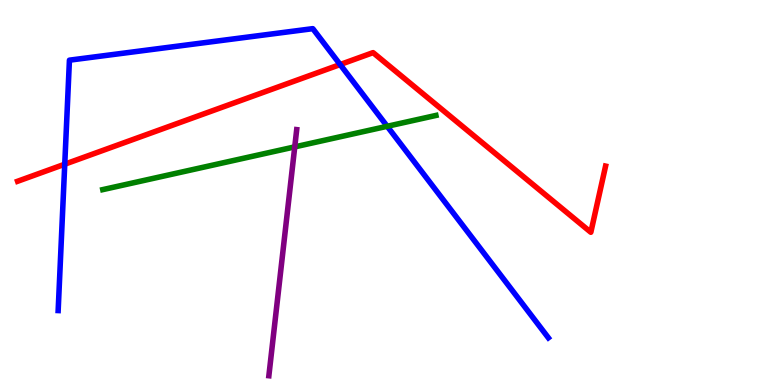[{'lines': ['blue', 'red'], 'intersections': [{'x': 0.835, 'y': 5.73}, {'x': 4.39, 'y': 8.32}]}, {'lines': ['green', 'red'], 'intersections': []}, {'lines': ['purple', 'red'], 'intersections': []}, {'lines': ['blue', 'green'], 'intersections': [{'x': 5.0, 'y': 6.72}]}, {'lines': ['blue', 'purple'], 'intersections': []}, {'lines': ['green', 'purple'], 'intersections': [{'x': 3.8, 'y': 6.18}]}]